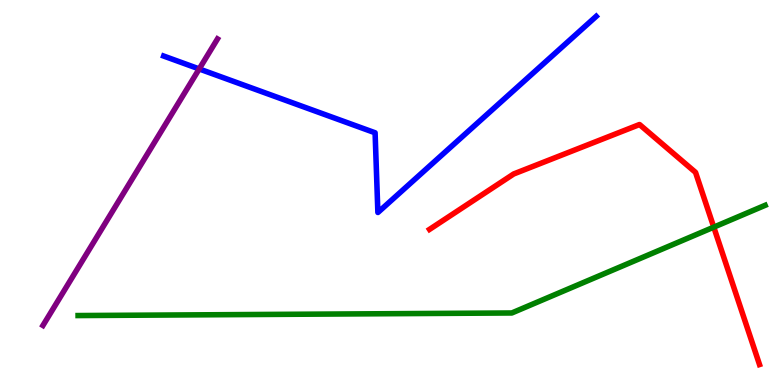[{'lines': ['blue', 'red'], 'intersections': []}, {'lines': ['green', 'red'], 'intersections': [{'x': 9.21, 'y': 4.1}]}, {'lines': ['purple', 'red'], 'intersections': []}, {'lines': ['blue', 'green'], 'intersections': []}, {'lines': ['blue', 'purple'], 'intersections': [{'x': 2.57, 'y': 8.21}]}, {'lines': ['green', 'purple'], 'intersections': []}]